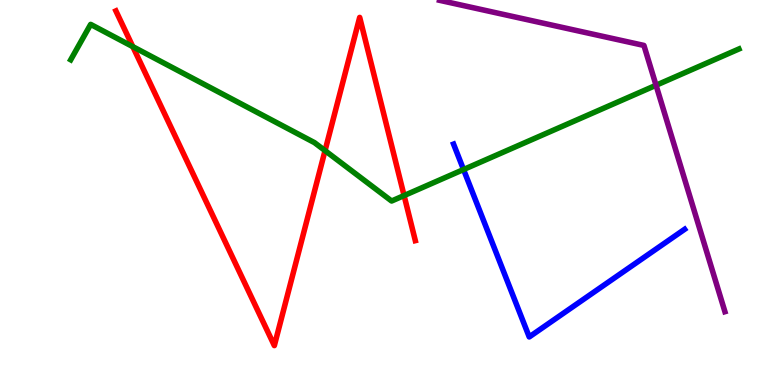[{'lines': ['blue', 'red'], 'intersections': []}, {'lines': ['green', 'red'], 'intersections': [{'x': 1.71, 'y': 8.79}, {'x': 4.19, 'y': 6.09}, {'x': 5.21, 'y': 4.92}]}, {'lines': ['purple', 'red'], 'intersections': []}, {'lines': ['blue', 'green'], 'intersections': [{'x': 5.98, 'y': 5.6}]}, {'lines': ['blue', 'purple'], 'intersections': []}, {'lines': ['green', 'purple'], 'intersections': [{'x': 8.47, 'y': 7.79}]}]